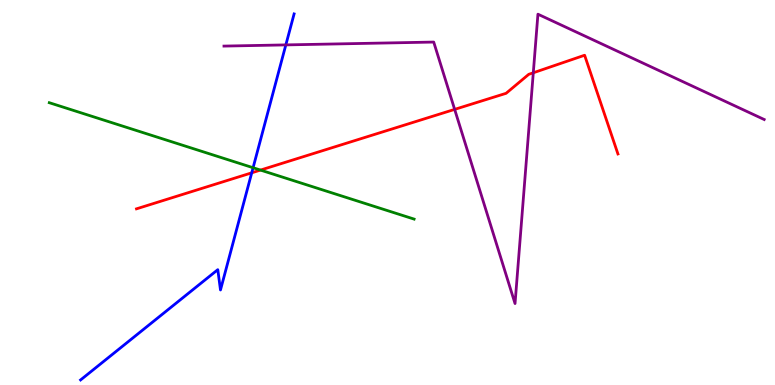[{'lines': ['blue', 'red'], 'intersections': [{'x': 3.25, 'y': 5.51}]}, {'lines': ['green', 'red'], 'intersections': [{'x': 3.36, 'y': 5.58}]}, {'lines': ['purple', 'red'], 'intersections': [{'x': 5.87, 'y': 7.16}, {'x': 6.88, 'y': 8.11}]}, {'lines': ['blue', 'green'], 'intersections': [{'x': 3.27, 'y': 5.64}]}, {'lines': ['blue', 'purple'], 'intersections': [{'x': 3.69, 'y': 8.83}]}, {'lines': ['green', 'purple'], 'intersections': []}]